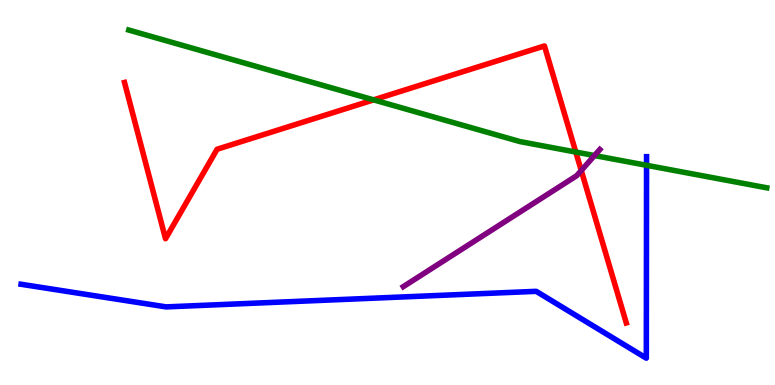[{'lines': ['blue', 'red'], 'intersections': []}, {'lines': ['green', 'red'], 'intersections': [{'x': 4.82, 'y': 7.41}, {'x': 7.43, 'y': 6.05}]}, {'lines': ['purple', 'red'], 'intersections': [{'x': 7.5, 'y': 5.57}]}, {'lines': ['blue', 'green'], 'intersections': [{'x': 8.34, 'y': 5.71}]}, {'lines': ['blue', 'purple'], 'intersections': []}, {'lines': ['green', 'purple'], 'intersections': [{'x': 7.67, 'y': 5.96}]}]